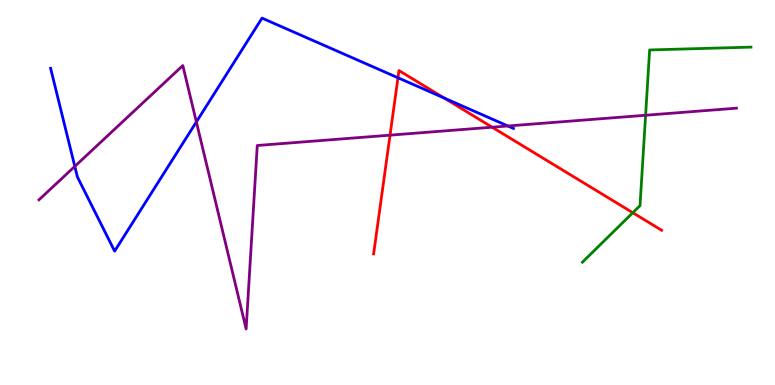[{'lines': ['blue', 'red'], 'intersections': [{'x': 5.14, 'y': 7.98}, {'x': 5.73, 'y': 7.45}]}, {'lines': ['green', 'red'], 'intersections': [{'x': 8.17, 'y': 4.47}]}, {'lines': ['purple', 'red'], 'intersections': [{'x': 5.03, 'y': 6.49}, {'x': 6.35, 'y': 6.7}]}, {'lines': ['blue', 'green'], 'intersections': []}, {'lines': ['blue', 'purple'], 'intersections': [{'x': 0.965, 'y': 5.68}, {'x': 2.53, 'y': 6.83}, {'x': 6.55, 'y': 6.73}]}, {'lines': ['green', 'purple'], 'intersections': [{'x': 8.33, 'y': 7.01}]}]